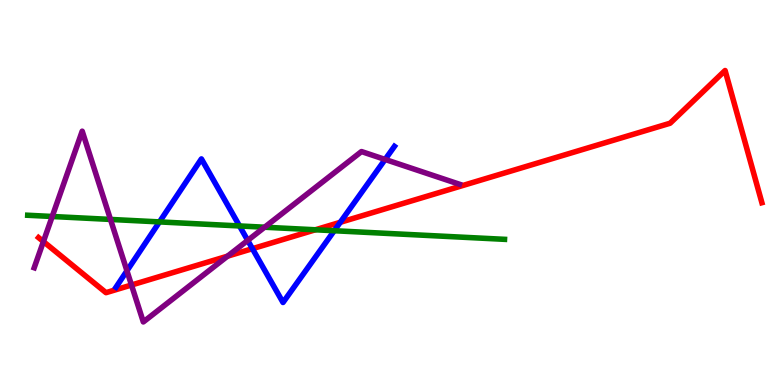[{'lines': ['blue', 'red'], 'intersections': [{'x': 3.26, 'y': 3.54}, {'x': 4.39, 'y': 4.23}]}, {'lines': ['green', 'red'], 'intersections': [{'x': 4.07, 'y': 4.03}]}, {'lines': ['purple', 'red'], 'intersections': [{'x': 0.56, 'y': 3.73}, {'x': 1.7, 'y': 2.6}, {'x': 2.94, 'y': 3.35}]}, {'lines': ['blue', 'green'], 'intersections': [{'x': 2.06, 'y': 4.24}, {'x': 3.09, 'y': 4.13}, {'x': 4.31, 'y': 4.01}]}, {'lines': ['blue', 'purple'], 'intersections': [{'x': 1.64, 'y': 2.97}, {'x': 3.2, 'y': 3.76}, {'x': 4.97, 'y': 5.86}]}, {'lines': ['green', 'purple'], 'intersections': [{'x': 0.674, 'y': 4.38}, {'x': 1.43, 'y': 4.3}, {'x': 3.41, 'y': 4.1}]}]